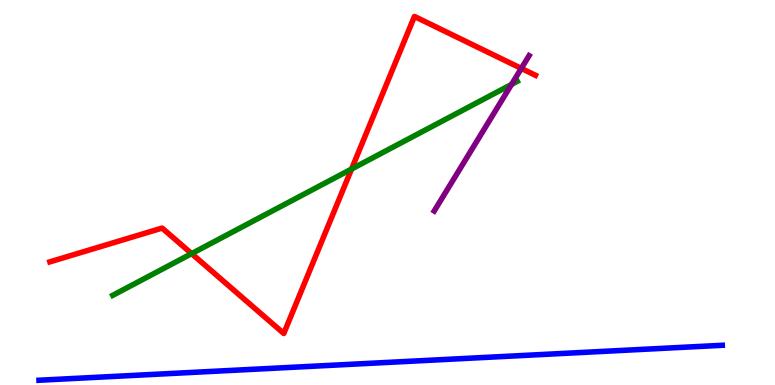[{'lines': ['blue', 'red'], 'intersections': []}, {'lines': ['green', 'red'], 'intersections': [{'x': 2.47, 'y': 3.41}, {'x': 4.54, 'y': 5.61}]}, {'lines': ['purple', 'red'], 'intersections': [{'x': 6.73, 'y': 8.22}]}, {'lines': ['blue', 'green'], 'intersections': []}, {'lines': ['blue', 'purple'], 'intersections': []}, {'lines': ['green', 'purple'], 'intersections': [{'x': 6.6, 'y': 7.81}]}]